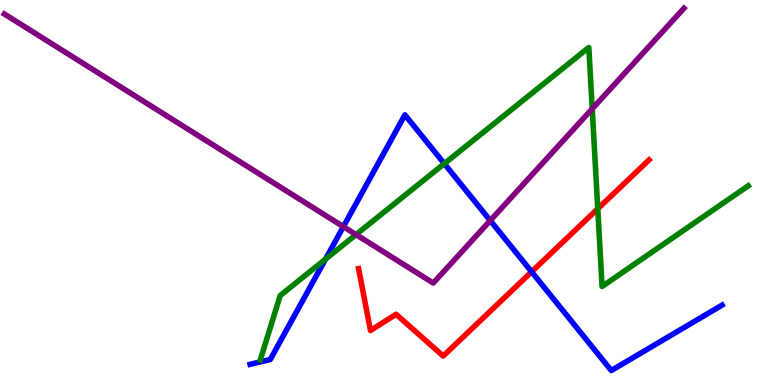[{'lines': ['blue', 'red'], 'intersections': [{'x': 6.86, 'y': 2.94}]}, {'lines': ['green', 'red'], 'intersections': [{'x': 7.71, 'y': 4.58}]}, {'lines': ['purple', 'red'], 'intersections': []}, {'lines': ['blue', 'green'], 'intersections': [{'x': 4.2, 'y': 3.27}, {'x': 5.73, 'y': 5.75}]}, {'lines': ['blue', 'purple'], 'intersections': [{'x': 4.43, 'y': 4.11}, {'x': 6.33, 'y': 4.27}]}, {'lines': ['green', 'purple'], 'intersections': [{'x': 4.59, 'y': 3.91}, {'x': 7.64, 'y': 7.17}]}]